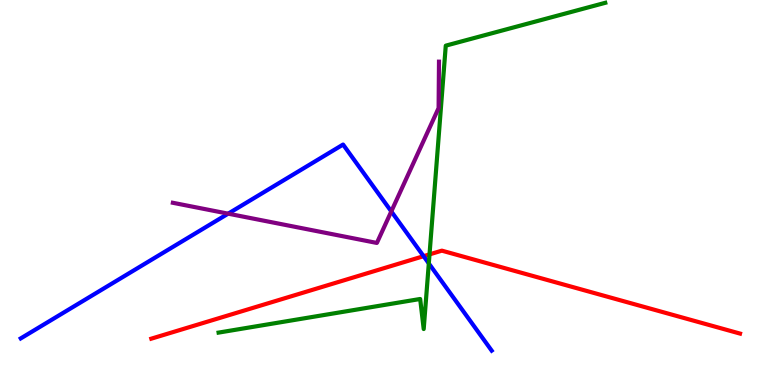[{'lines': ['blue', 'red'], 'intersections': [{'x': 5.47, 'y': 3.35}]}, {'lines': ['green', 'red'], 'intersections': [{'x': 5.54, 'y': 3.39}]}, {'lines': ['purple', 'red'], 'intersections': []}, {'lines': ['blue', 'green'], 'intersections': [{'x': 5.53, 'y': 3.16}]}, {'lines': ['blue', 'purple'], 'intersections': [{'x': 2.94, 'y': 4.45}, {'x': 5.05, 'y': 4.51}]}, {'lines': ['green', 'purple'], 'intersections': []}]